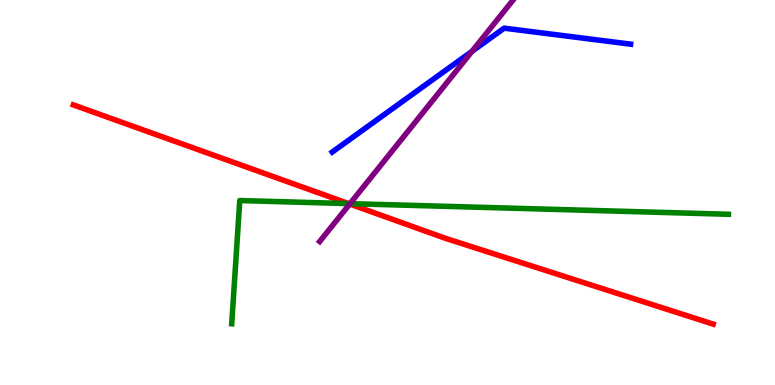[{'lines': ['blue', 'red'], 'intersections': []}, {'lines': ['green', 'red'], 'intersections': [{'x': 4.5, 'y': 4.71}]}, {'lines': ['purple', 'red'], 'intersections': [{'x': 4.51, 'y': 4.7}]}, {'lines': ['blue', 'green'], 'intersections': []}, {'lines': ['blue', 'purple'], 'intersections': [{'x': 6.09, 'y': 8.67}]}, {'lines': ['green', 'purple'], 'intersections': [{'x': 4.52, 'y': 4.71}]}]